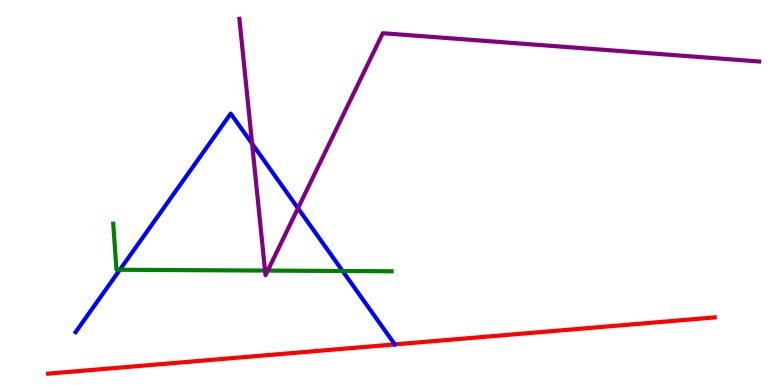[{'lines': ['blue', 'red'], 'intersections': [{'x': 5.09, 'y': 1.05}]}, {'lines': ['green', 'red'], 'intersections': []}, {'lines': ['purple', 'red'], 'intersections': []}, {'lines': ['blue', 'green'], 'intersections': [{'x': 1.55, 'y': 2.99}, {'x': 4.42, 'y': 2.96}]}, {'lines': ['blue', 'purple'], 'intersections': [{'x': 3.25, 'y': 6.27}, {'x': 3.84, 'y': 4.59}]}, {'lines': ['green', 'purple'], 'intersections': [{'x': 3.42, 'y': 2.97}, {'x': 3.46, 'y': 2.97}]}]